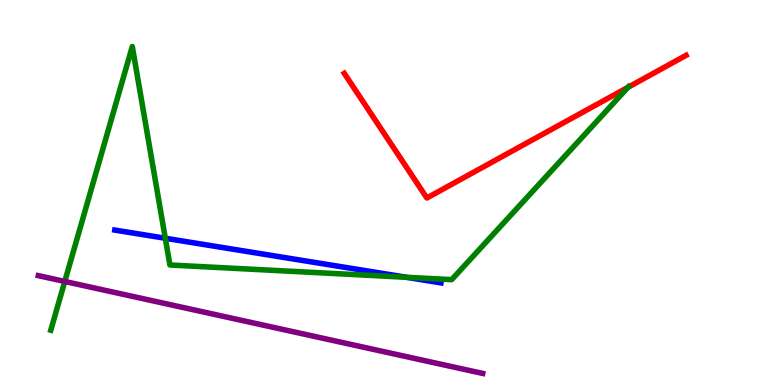[{'lines': ['blue', 'red'], 'intersections': []}, {'lines': ['green', 'red'], 'intersections': [{'x': 8.1, 'y': 7.73}]}, {'lines': ['purple', 'red'], 'intersections': []}, {'lines': ['blue', 'green'], 'intersections': [{'x': 2.13, 'y': 3.81}, {'x': 5.24, 'y': 2.8}]}, {'lines': ['blue', 'purple'], 'intersections': []}, {'lines': ['green', 'purple'], 'intersections': [{'x': 0.836, 'y': 2.69}]}]